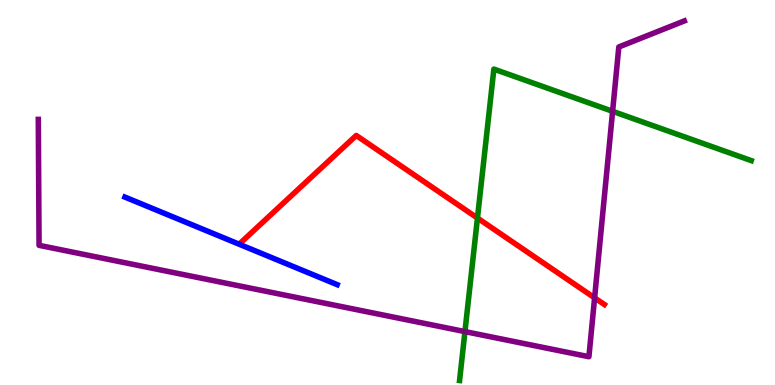[{'lines': ['blue', 'red'], 'intersections': []}, {'lines': ['green', 'red'], 'intersections': [{'x': 6.16, 'y': 4.34}]}, {'lines': ['purple', 'red'], 'intersections': [{'x': 7.67, 'y': 2.26}]}, {'lines': ['blue', 'green'], 'intersections': []}, {'lines': ['blue', 'purple'], 'intersections': []}, {'lines': ['green', 'purple'], 'intersections': [{'x': 6.0, 'y': 1.39}, {'x': 7.9, 'y': 7.11}]}]